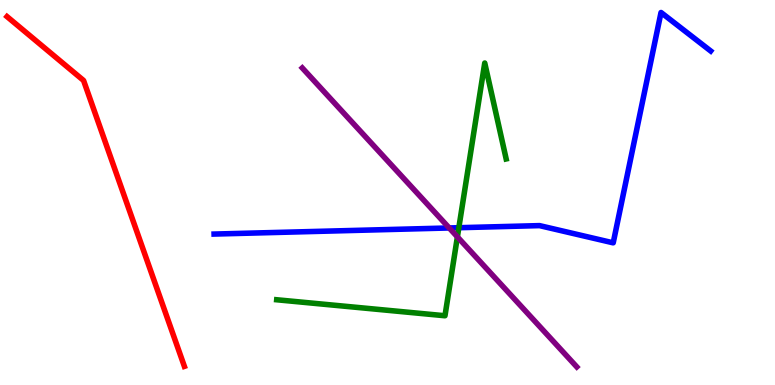[{'lines': ['blue', 'red'], 'intersections': []}, {'lines': ['green', 'red'], 'intersections': []}, {'lines': ['purple', 'red'], 'intersections': []}, {'lines': ['blue', 'green'], 'intersections': [{'x': 5.92, 'y': 4.09}]}, {'lines': ['blue', 'purple'], 'intersections': [{'x': 5.8, 'y': 4.08}]}, {'lines': ['green', 'purple'], 'intersections': [{'x': 5.9, 'y': 3.85}]}]